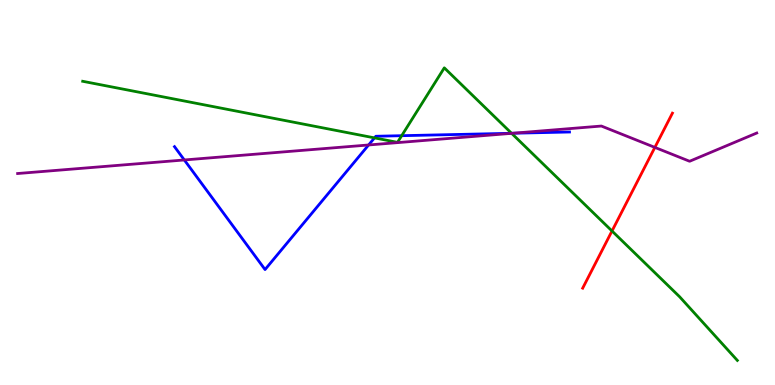[{'lines': ['blue', 'red'], 'intersections': []}, {'lines': ['green', 'red'], 'intersections': [{'x': 7.9, 'y': 4.0}]}, {'lines': ['purple', 'red'], 'intersections': [{'x': 8.45, 'y': 6.17}]}, {'lines': ['blue', 'green'], 'intersections': [{'x': 4.83, 'y': 6.42}, {'x': 5.18, 'y': 6.48}, {'x': 6.6, 'y': 6.54}]}, {'lines': ['blue', 'purple'], 'intersections': [{'x': 2.38, 'y': 5.85}, {'x': 4.76, 'y': 6.23}, {'x': 6.62, 'y': 6.54}]}, {'lines': ['green', 'purple'], 'intersections': [{'x': 6.6, 'y': 6.54}]}]